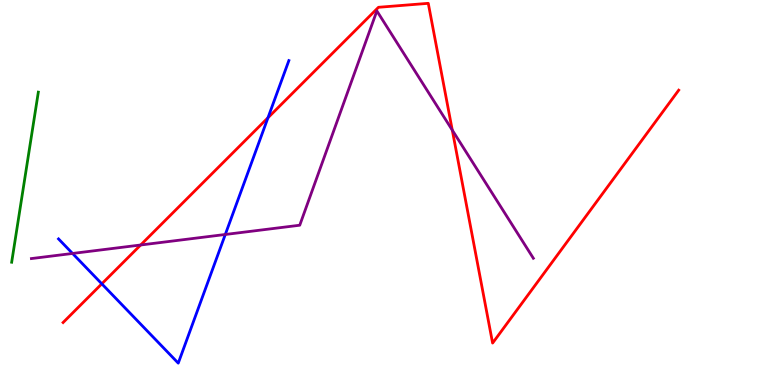[{'lines': ['blue', 'red'], 'intersections': [{'x': 1.31, 'y': 2.63}, {'x': 3.46, 'y': 6.94}]}, {'lines': ['green', 'red'], 'intersections': []}, {'lines': ['purple', 'red'], 'intersections': [{'x': 1.82, 'y': 3.64}, {'x': 5.84, 'y': 6.62}]}, {'lines': ['blue', 'green'], 'intersections': []}, {'lines': ['blue', 'purple'], 'intersections': [{'x': 0.936, 'y': 3.42}, {'x': 2.91, 'y': 3.91}]}, {'lines': ['green', 'purple'], 'intersections': []}]